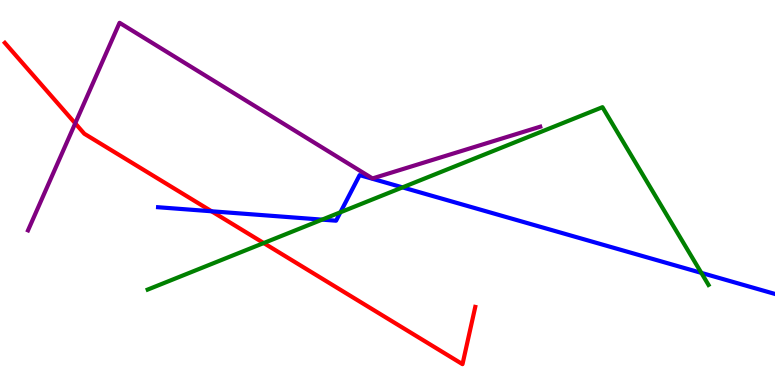[{'lines': ['blue', 'red'], 'intersections': [{'x': 2.73, 'y': 4.51}]}, {'lines': ['green', 'red'], 'intersections': [{'x': 3.4, 'y': 3.69}]}, {'lines': ['purple', 'red'], 'intersections': [{'x': 0.971, 'y': 6.8}]}, {'lines': ['blue', 'green'], 'intersections': [{'x': 4.16, 'y': 4.3}, {'x': 4.39, 'y': 4.49}, {'x': 5.19, 'y': 5.13}, {'x': 9.05, 'y': 2.91}]}, {'lines': ['blue', 'purple'], 'intersections': []}, {'lines': ['green', 'purple'], 'intersections': []}]